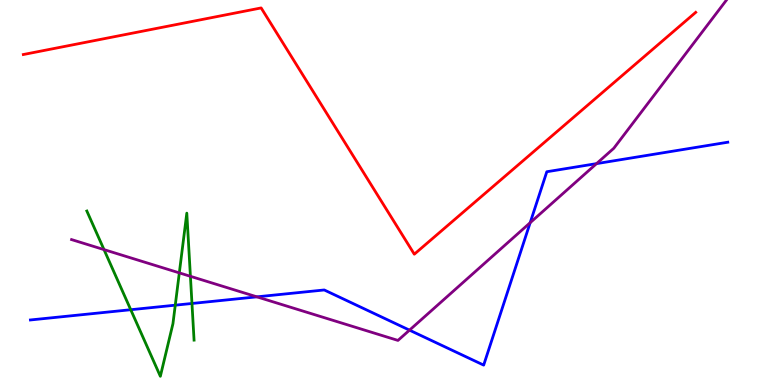[{'lines': ['blue', 'red'], 'intersections': []}, {'lines': ['green', 'red'], 'intersections': []}, {'lines': ['purple', 'red'], 'intersections': []}, {'lines': ['blue', 'green'], 'intersections': [{'x': 1.69, 'y': 1.96}, {'x': 2.26, 'y': 2.07}, {'x': 2.48, 'y': 2.12}]}, {'lines': ['blue', 'purple'], 'intersections': [{'x': 3.31, 'y': 2.29}, {'x': 5.28, 'y': 1.42}, {'x': 6.84, 'y': 4.22}, {'x': 7.7, 'y': 5.75}]}, {'lines': ['green', 'purple'], 'intersections': [{'x': 1.34, 'y': 3.52}, {'x': 2.31, 'y': 2.91}, {'x': 2.46, 'y': 2.82}]}]